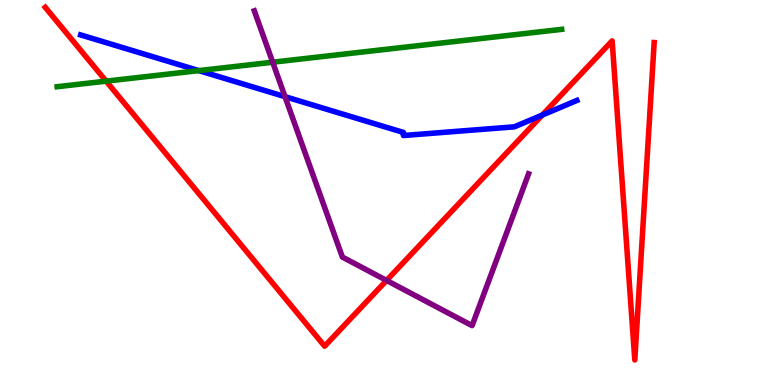[{'lines': ['blue', 'red'], 'intersections': [{'x': 7.0, 'y': 7.01}]}, {'lines': ['green', 'red'], 'intersections': [{'x': 1.37, 'y': 7.89}]}, {'lines': ['purple', 'red'], 'intersections': [{'x': 4.99, 'y': 2.72}]}, {'lines': ['blue', 'green'], 'intersections': [{'x': 2.57, 'y': 8.17}]}, {'lines': ['blue', 'purple'], 'intersections': [{'x': 3.68, 'y': 7.49}]}, {'lines': ['green', 'purple'], 'intersections': [{'x': 3.52, 'y': 8.38}]}]